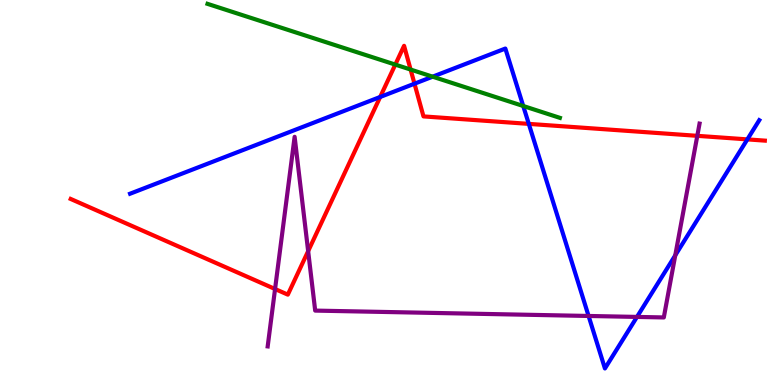[{'lines': ['blue', 'red'], 'intersections': [{'x': 4.91, 'y': 7.48}, {'x': 5.35, 'y': 7.83}, {'x': 6.82, 'y': 6.78}, {'x': 9.64, 'y': 6.38}]}, {'lines': ['green', 'red'], 'intersections': [{'x': 5.1, 'y': 8.32}, {'x': 5.3, 'y': 8.19}]}, {'lines': ['purple', 'red'], 'intersections': [{'x': 3.55, 'y': 2.49}, {'x': 3.98, 'y': 3.48}, {'x': 9.0, 'y': 6.47}]}, {'lines': ['blue', 'green'], 'intersections': [{'x': 5.58, 'y': 8.01}, {'x': 6.75, 'y': 7.25}]}, {'lines': ['blue', 'purple'], 'intersections': [{'x': 7.59, 'y': 1.79}, {'x': 8.22, 'y': 1.77}, {'x': 8.71, 'y': 3.37}]}, {'lines': ['green', 'purple'], 'intersections': []}]